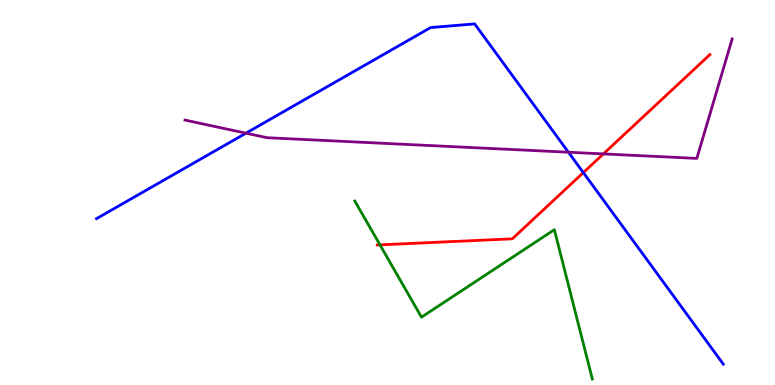[{'lines': ['blue', 'red'], 'intersections': [{'x': 7.53, 'y': 5.52}]}, {'lines': ['green', 'red'], 'intersections': [{'x': 4.9, 'y': 3.64}]}, {'lines': ['purple', 'red'], 'intersections': [{'x': 7.79, 'y': 6.0}]}, {'lines': ['blue', 'green'], 'intersections': []}, {'lines': ['blue', 'purple'], 'intersections': [{'x': 3.17, 'y': 6.54}, {'x': 7.33, 'y': 6.05}]}, {'lines': ['green', 'purple'], 'intersections': []}]